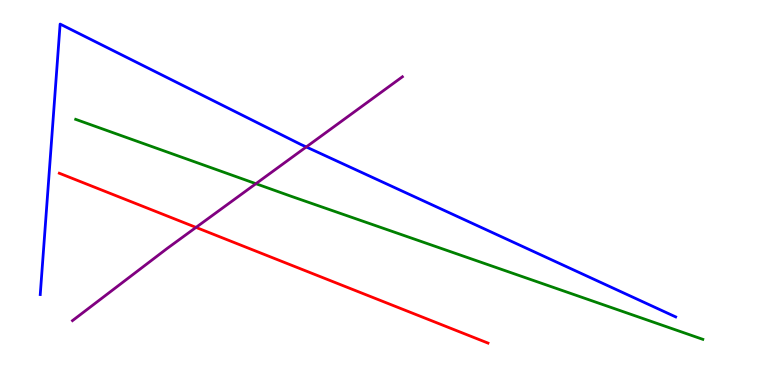[{'lines': ['blue', 'red'], 'intersections': []}, {'lines': ['green', 'red'], 'intersections': []}, {'lines': ['purple', 'red'], 'intersections': [{'x': 2.53, 'y': 4.09}]}, {'lines': ['blue', 'green'], 'intersections': []}, {'lines': ['blue', 'purple'], 'intersections': [{'x': 3.95, 'y': 6.18}]}, {'lines': ['green', 'purple'], 'intersections': [{'x': 3.3, 'y': 5.23}]}]